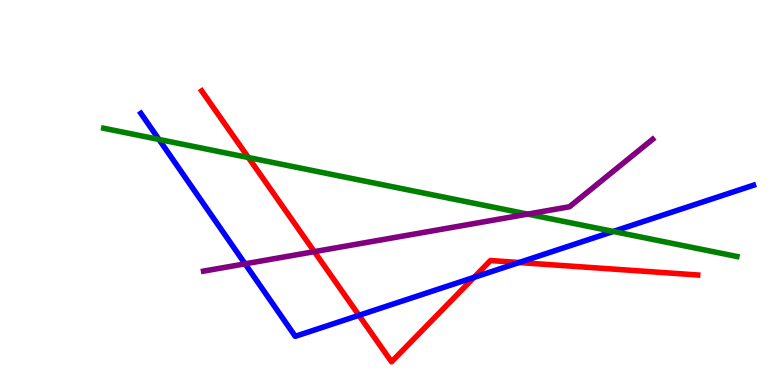[{'lines': ['blue', 'red'], 'intersections': [{'x': 4.63, 'y': 1.81}, {'x': 6.12, 'y': 2.8}, {'x': 6.7, 'y': 3.18}]}, {'lines': ['green', 'red'], 'intersections': [{'x': 3.21, 'y': 5.91}]}, {'lines': ['purple', 'red'], 'intersections': [{'x': 4.06, 'y': 3.46}]}, {'lines': ['blue', 'green'], 'intersections': [{'x': 2.05, 'y': 6.38}, {'x': 7.91, 'y': 3.99}]}, {'lines': ['blue', 'purple'], 'intersections': [{'x': 3.16, 'y': 3.15}]}, {'lines': ['green', 'purple'], 'intersections': [{'x': 6.81, 'y': 4.44}]}]